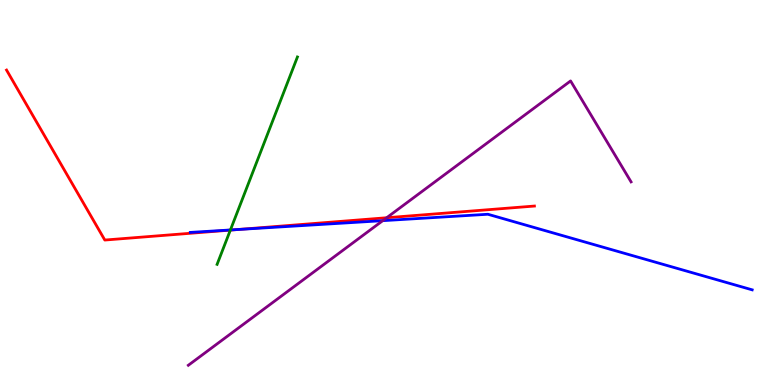[{'lines': ['blue', 'red'], 'intersections': [{'x': 3.08, 'y': 4.04}]}, {'lines': ['green', 'red'], 'intersections': [{'x': 2.97, 'y': 4.02}]}, {'lines': ['purple', 'red'], 'intersections': [{'x': 4.99, 'y': 4.34}]}, {'lines': ['blue', 'green'], 'intersections': [{'x': 2.97, 'y': 4.03}]}, {'lines': ['blue', 'purple'], 'intersections': [{'x': 4.94, 'y': 4.27}]}, {'lines': ['green', 'purple'], 'intersections': []}]